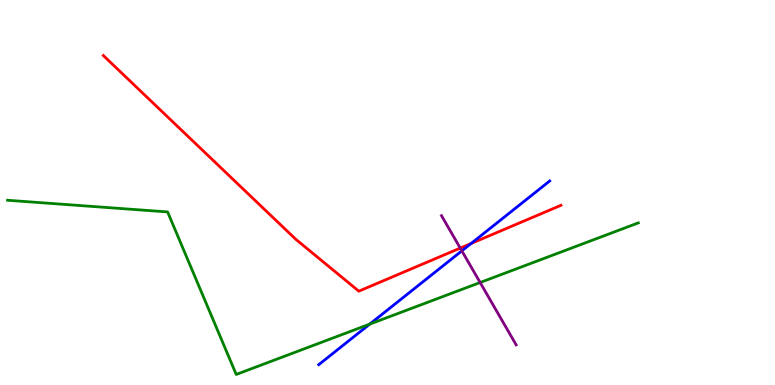[{'lines': ['blue', 'red'], 'intersections': [{'x': 6.08, 'y': 3.68}]}, {'lines': ['green', 'red'], 'intersections': []}, {'lines': ['purple', 'red'], 'intersections': [{'x': 5.94, 'y': 3.56}]}, {'lines': ['blue', 'green'], 'intersections': [{'x': 4.77, 'y': 1.58}]}, {'lines': ['blue', 'purple'], 'intersections': [{'x': 5.96, 'y': 3.48}]}, {'lines': ['green', 'purple'], 'intersections': [{'x': 6.2, 'y': 2.66}]}]